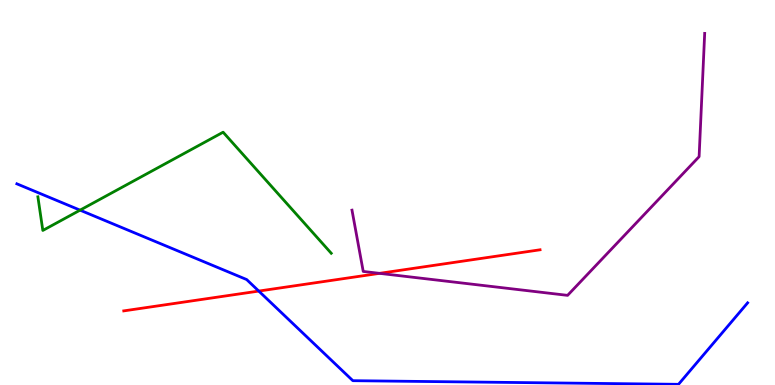[{'lines': ['blue', 'red'], 'intersections': [{'x': 3.34, 'y': 2.44}]}, {'lines': ['green', 'red'], 'intersections': []}, {'lines': ['purple', 'red'], 'intersections': [{'x': 4.9, 'y': 2.9}]}, {'lines': ['blue', 'green'], 'intersections': [{'x': 1.03, 'y': 4.54}]}, {'lines': ['blue', 'purple'], 'intersections': []}, {'lines': ['green', 'purple'], 'intersections': []}]